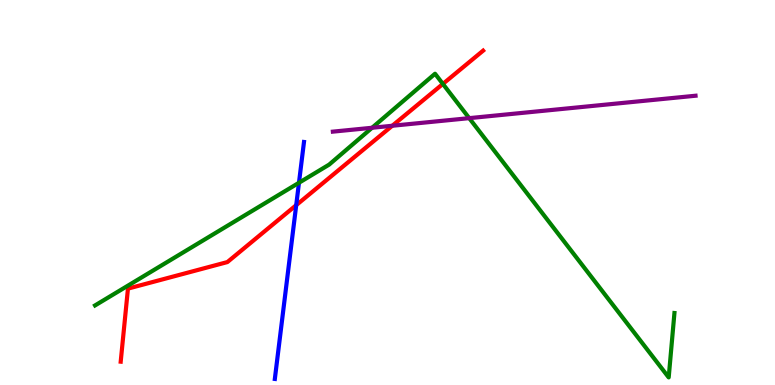[{'lines': ['blue', 'red'], 'intersections': [{'x': 3.82, 'y': 4.67}]}, {'lines': ['green', 'red'], 'intersections': [{'x': 5.71, 'y': 7.82}]}, {'lines': ['purple', 'red'], 'intersections': [{'x': 5.06, 'y': 6.73}]}, {'lines': ['blue', 'green'], 'intersections': [{'x': 3.86, 'y': 5.25}]}, {'lines': ['blue', 'purple'], 'intersections': []}, {'lines': ['green', 'purple'], 'intersections': [{'x': 4.8, 'y': 6.68}, {'x': 6.05, 'y': 6.93}]}]